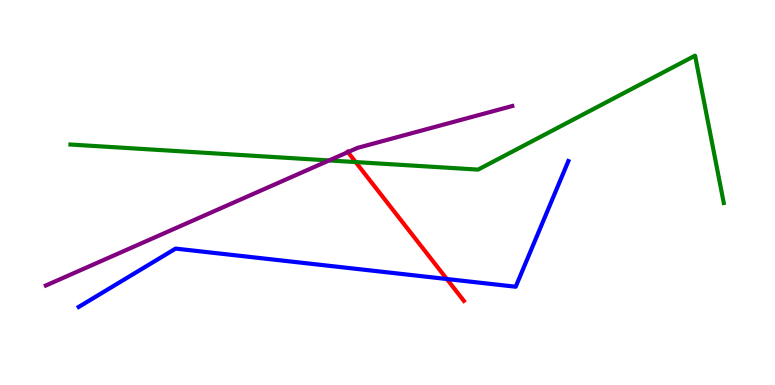[{'lines': ['blue', 'red'], 'intersections': [{'x': 5.77, 'y': 2.75}]}, {'lines': ['green', 'red'], 'intersections': [{'x': 4.59, 'y': 5.79}]}, {'lines': ['purple', 'red'], 'intersections': [{'x': 4.49, 'y': 6.05}]}, {'lines': ['blue', 'green'], 'intersections': []}, {'lines': ['blue', 'purple'], 'intersections': []}, {'lines': ['green', 'purple'], 'intersections': [{'x': 4.25, 'y': 5.83}]}]